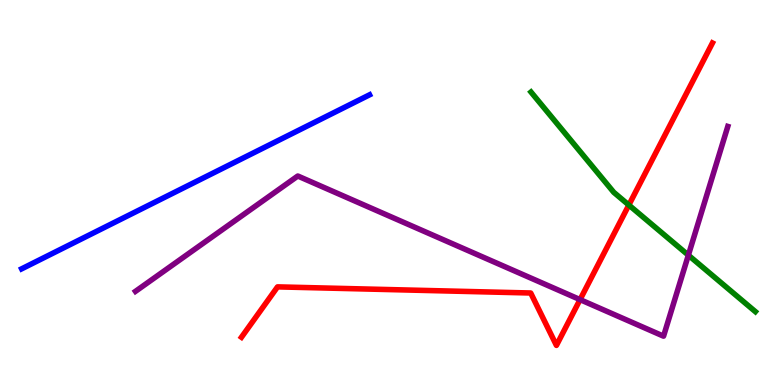[{'lines': ['blue', 'red'], 'intersections': []}, {'lines': ['green', 'red'], 'intersections': [{'x': 8.11, 'y': 4.67}]}, {'lines': ['purple', 'red'], 'intersections': [{'x': 7.48, 'y': 2.22}]}, {'lines': ['blue', 'green'], 'intersections': []}, {'lines': ['blue', 'purple'], 'intersections': []}, {'lines': ['green', 'purple'], 'intersections': [{'x': 8.88, 'y': 3.37}]}]